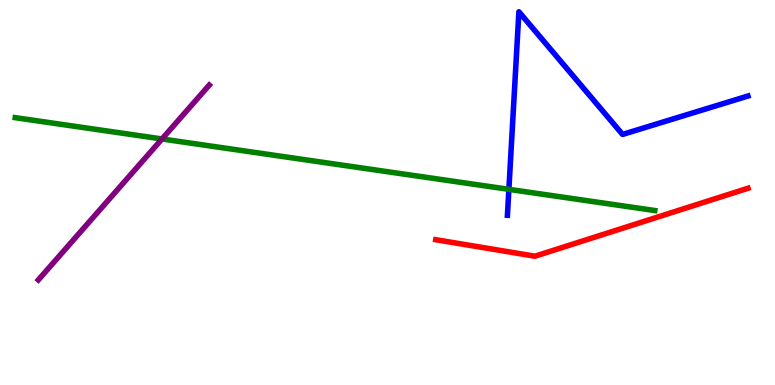[{'lines': ['blue', 'red'], 'intersections': []}, {'lines': ['green', 'red'], 'intersections': []}, {'lines': ['purple', 'red'], 'intersections': []}, {'lines': ['blue', 'green'], 'intersections': [{'x': 6.57, 'y': 5.08}]}, {'lines': ['blue', 'purple'], 'intersections': []}, {'lines': ['green', 'purple'], 'intersections': [{'x': 2.09, 'y': 6.39}]}]